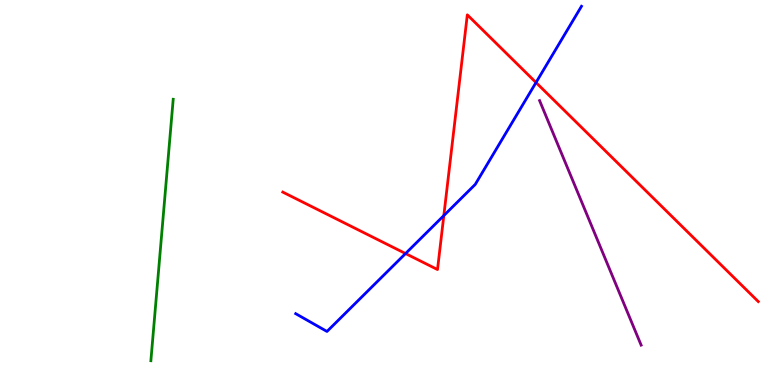[{'lines': ['blue', 'red'], 'intersections': [{'x': 5.23, 'y': 3.41}, {'x': 5.73, 'y': 4.4}, {'x': 6.92, 'y': 7.86}]}, {'lines': ['green', 'red'], 'intersections': []}, {'lines': ['purple', 'red'], 'intersections': []}, {'lines': ['blue', 'green'], 'intersections': []}, {'lines': ['blue', 'purple'], 'intersections': []}, {'lines': ['green', 'purple'], 'intersections': []}]